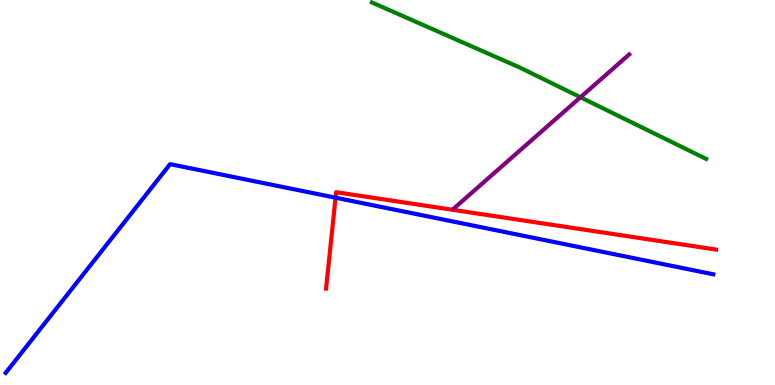[{'lines': ['blue', 'red'], 'intersections': [{'x': 4.33, 'y': 4.87}]}, {'lines': ['green', 'red'], 'intersections': []}, {'lines': ['purple', 'red'], 'intersections': []}, {'lines': ['blue', 'green'], 'intersections': []}, {'lines': ['blue', 'purple'], 'intersections': []}, {'lines': ['green', 'purple'], 'intersections': [{'x': 7.49, 'y': 7.47}]}]